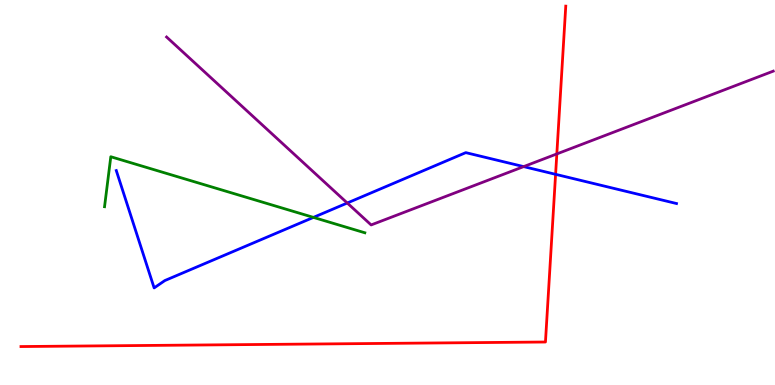[{'lines': ['blue', 'red'], 'intersections': [{'x': 7.17, 'y': 5.47}]}, {'lines': ['green', 'red'], 'intersections': []}, {'lines': ['purple', 'red'], 'intersections': [{'x': 7.18, 'y': 6.0}]}, {'lines': ['blue', 'green'], 'intersections': [{'x': 4.04, 'y': 4.35}]}, {'lines': ['blue', 'purple'], 'intersections': [{'x': 4.48, 'y': 4.73}, {'x': 6.76, 'y': 5.67}]}, {'lines': ['green', 'purple'], 'intersections': []}]